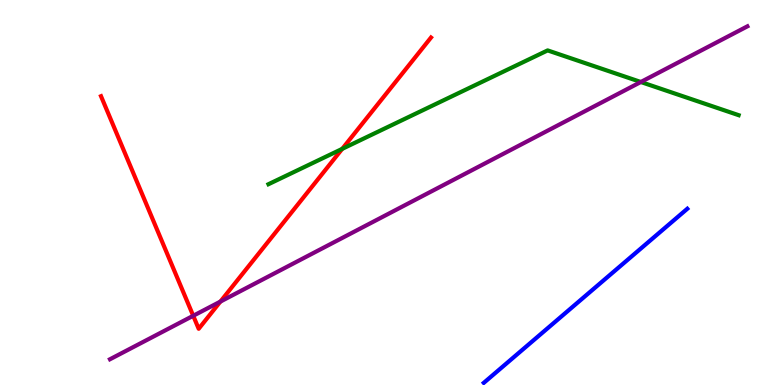[{'lines': ['blue', 'red'], 'intersections': []}, {'lines': ['green', 'red'], 'intersections': [{'x': 4.42, 'y': 6.13}]}, {'lines': ['purple', 'red'], 'intersections': [{'x': 2.49, 'y': 1.8}, {'x': 2.84, 'y': 2.17}]}, {'lines': ['blue', 'green'], 'intersections': []}, {'lines': ['blue', 'purple'], 'intersections': []}, {'lines': ['green', 'purple'], 'intersections': [{'x': 8.27, 'y': 7.87}]}]